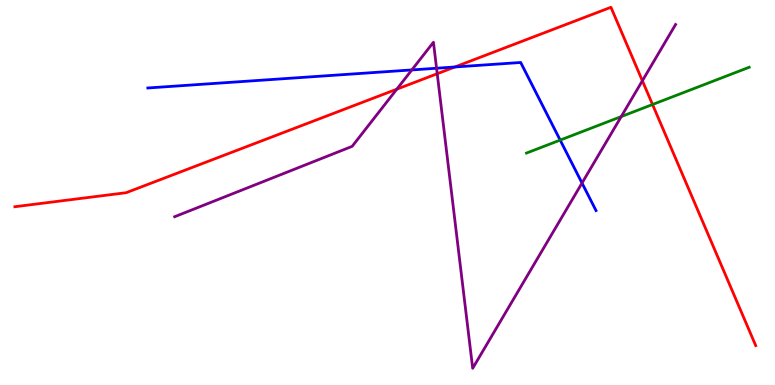[{'lines': ['blue', 'red'], 'intersections': [{'x': 5.87, 'y': 8.26}]}, {'lines': ['green', 'red'], 'intersections': [{'x': 8.42, 'y': 7.29}]}, {'lines': ['purple', 'red'], 'intersections': [{'x': 5.12, 'y': 7.68}, {'x': 5.64, 'y': 8.09}, {'x': 8.29, 'y': 7.9}]}, {'lines': ['blue', 'green'], 'intersections': [{'x': 7.23, 'y': 6.36}]}, {'lines': ['blue', 'purple'], 'intersections': [{'x': 5.31, 'y': 8.18}, {'x': 5.63, 'y': 8.23}, {'x': 7.51, 'y': 5.25}]}, {'lines': ['green', 'purple'], 'intersections': [{'x': 8.02, 'y': 6.97}]}]